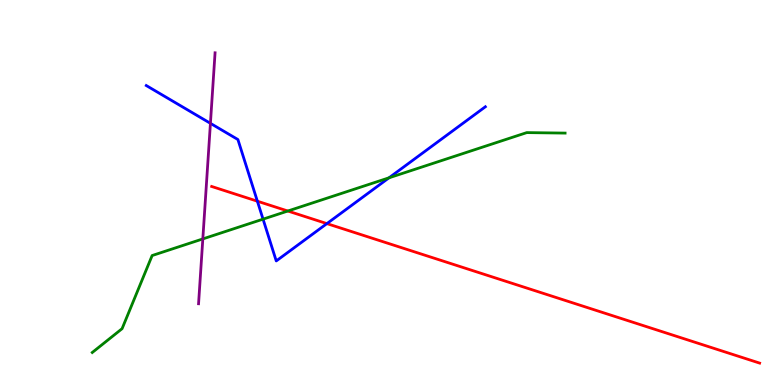[{'lines': ['blue', 'red'], 'intersections': [{'x': 3.32, 'y': 4.77}, {'x': 4.22, 'y': 4.19}]}, {'lines': ['green', 'red'], 'intersections': [{'x': 3.71, 'y': 4.52}]}, {'lines': ['purple', 'red'], 'intersections': []}, {'lines': ['blue', 'green'], 'intersections': [{'x': 3.39, 'y': 4.31}, {'x': 5.02, 'y': 5.38}]}, {'lines': ['blue', 'purple'], 'intersections': [{'x': 2.72, 'y': 6.8}]}, {'lines': ['green', 'purple'], 'intersections': [{'x': 2.62, 'y': 3.79}]}]